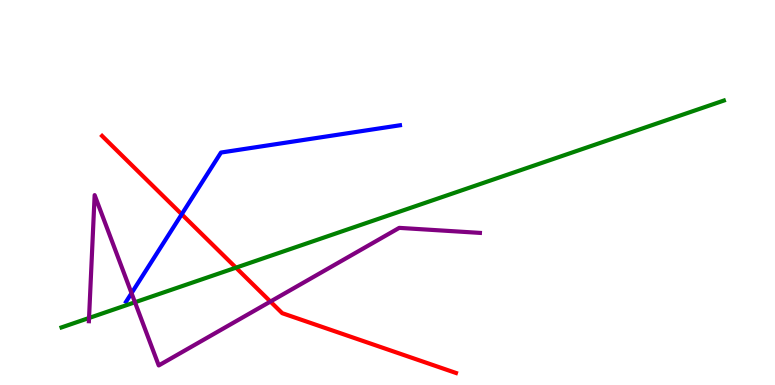[{'lines': ['blue', 'red'], 'intersections': [{'x': 2.34, 'y': 4.43}]}, {'lines': ['green', 'red'], 'intersections': [{'x': 3.04, 'y': 3.05}]}, {'lines': ['purple', 'red'], 'intersections': [{'x': 3.49, 'y': 2.17}]}, {'lines': ['blue', 'green'], 'intersections': []}, {'lines': ['blue', 'purple'], 'intersections': [{'x': 1.7, 'y': 2.39}]}, {'lines': ['green', 'purple'], 'intersections': [{'x': 1.15, 'y': 1.74}, {'x': 1.74, 'y': 2.15}]}]